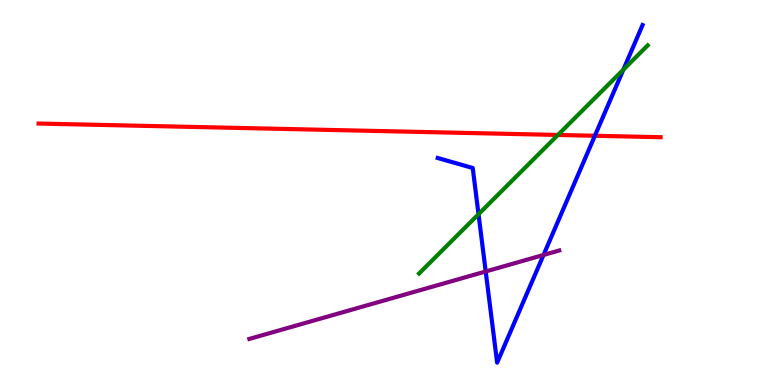[{'lines': ['blue', 'red'], 'intersections': [{'x': 7.68, 'y': 6.47}]}, {'lines': ['green', 'red'], 'intersections': [{'x': 7.2, 'y': 6.49}]}, {'lines': ['purple', 'red'], 'intersections': []}, {'lines': ['blue', 'green'], 'intersections': [{'x': 6.17, 'y': 4.44}, {'x': 8.04, 'y': 8.19}]}, {'lines': ['blue', 'purple'], 'intersections': [{'x': 6.27, 'y': 2.95}, {'x': 7.01, 'y': 3.38}]}, {'lines': ['green', 'purple'], 'intersections': []}]